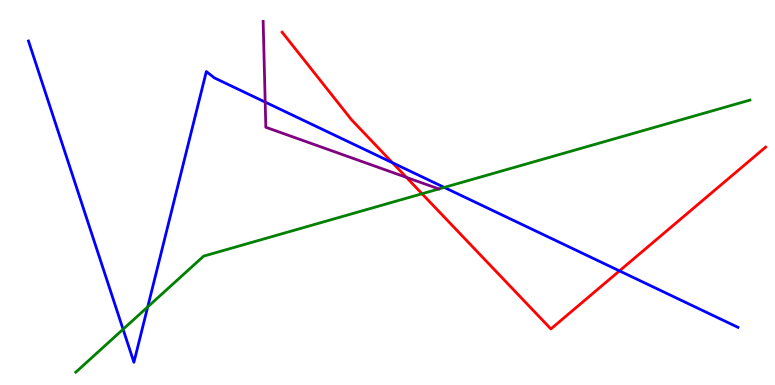[{'lines': ['blue', 'red'], 'intersections': [{'x': 5.06, 'y': 5.77}, {'x': 7.99, 'y': 2.96}]}, {'lines': ['green', 'red'], 'intersections': [{'x': 5.45, 'y': 4.97}]}, {'lines': ['purple', 'red'], 'intersections': [{'x': 5.24, 'y': 5.39}]}, {'lines': ['blue', 'green'], 'intersections': [{'x': 1.59, 'y': 1.45}, {'x': 1.91, 'y': 2.03}, {'x': 5.73, 'y': 5.13}]}, {'lines': ['blue', 'purple'], 'intersections': [{'x': 3.42, 'y': 7.35}]}, {'lines': ['green', 'purple'], 'intersections': []}]